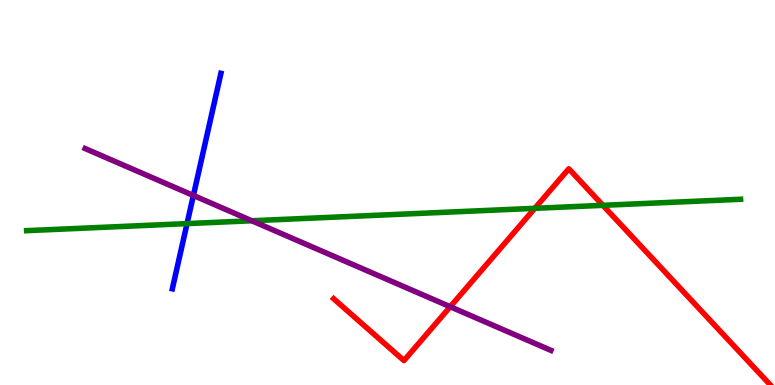[{'lines': ['blue', 'red'], 'intersections': []}, {'lines': ['green', 'red'], 'intersections': [{'x': 6.9, 'y': 4.59}, {'x': 7.78, 'y': 4.67}]}, {'lines': ['purple', 'red'], 'intersections': [{'x': 5.81, 'y': 2.03}]}, {'lines': ['blue', 'green'], 'intersections': [{'x': 2.41, 'y': 4.19}]}, {'lines': ['blue', 'purple'], 'intersections': [{'x': 2.5, 'y': 4.92}]}, {'lines': ['green', 'purple'], 'intersections': [{'x': 3.25, 'y': 4.27}]}]